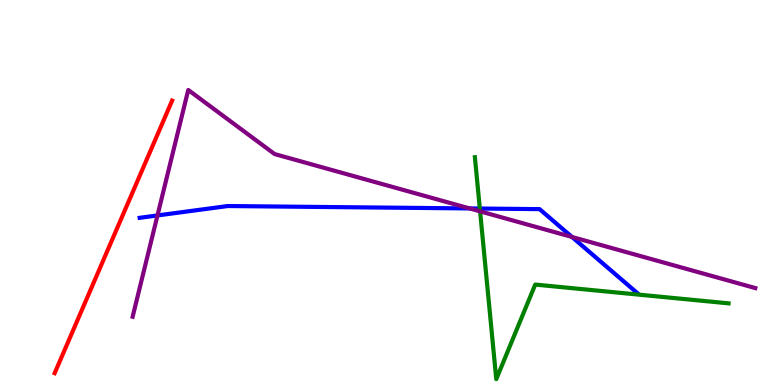[{'lines': ['blue', 'red'], 'intersections': []}, {'lines': ['green', 'red'], 'intersections': []}, {'lines': ['purple', 'red'], 'intersections': []}, {'lines': ['blue', 'green'], 'intersections': [{'x': 6.19, 'y': 4.58}]}, {'lines': ['blue', 'purple'], 'intersections': [{'x': 2.03, 'y': 4.4}, {'x': 6.06, 'y': 4.59}, {'x': 7.38, 'y': 3.85}]}, {'lines': ['green', 'purple'], 'intersections': [{'x': 6.19, 'y': 4.51}]}]